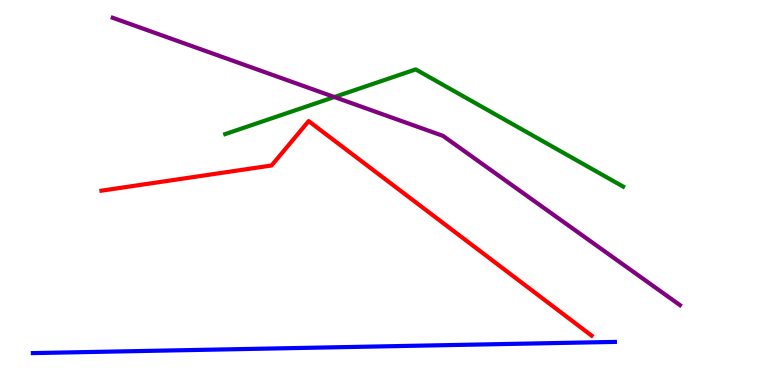[{'lines': ['blue', 'red'], 'intersections': []}, {'lines': ['green', 'red'], 'intersections': []}, {'lines': ['purple', 'red'], 'intersections': []}, {'lines': ['blue', 'green'], 'intersections': []}, {'lines': ['blue', 'purple'], 'intersections': []}, {'lines': ['green', 'purple'], 'intersections': [{'x': 4.31, 'y': 7.48}]}]